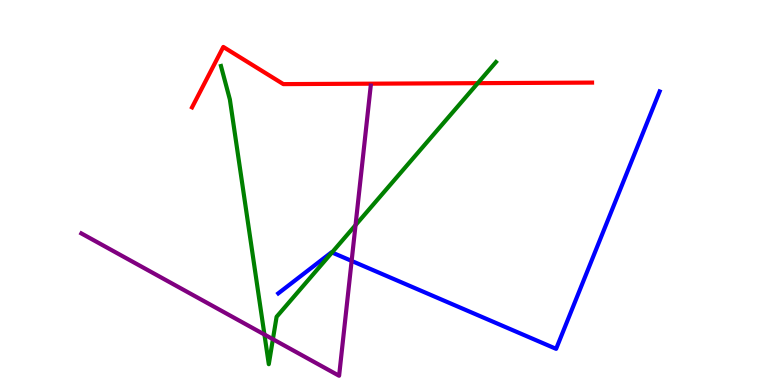[{'lines': ['blue', 'red'], 'intersections': []}, {'lines': ['green', 'red'], 'intersections': [{'x': 6.17, 'y': 7.84}]}, {'lines': ['purple', 'red'], 'intersections': []}, {'lines': ['blue', 'green'], 'intersections': [{'x': 4.28, 'y': 3.44}]}, {'lines': ['blue', 'purple'], 'intersections': [{'x': 4.54, 'y': 3.22}]}, {'lines': ['green', 'purple'], 'intersections': [{'x': 3.41, 'y': 1.31}, {'x': 3.52, 'y': 1.19}, {'x': 4.59, 'y': 4.15}]}]